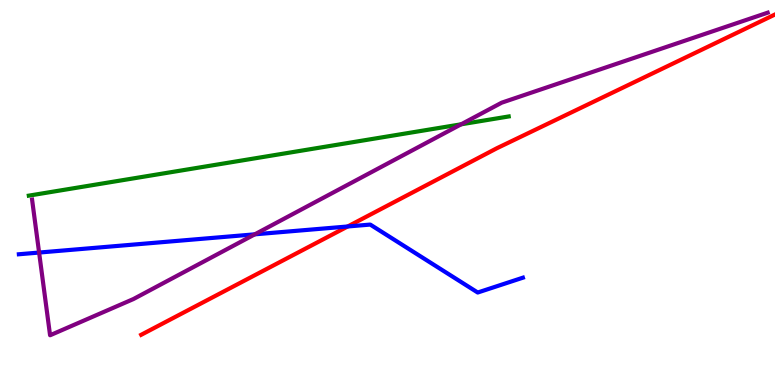[{'lines': ['blue', 'red'], 'intersections': [{'x': 4.49, 'y': 4.12}]}, {'lines': ['green', 'red'], 'intersections': []}, {'lines': ['purple', 'red'], 'intersections': []}, {'lines': ['blue', 'green'], 'intersections': []}, {'lines': ['blue', 'purple'], 'intersections': [{'x': 0.505, 'y': 3.44}, {'x': 3.29, 'y': 3.91}]}, {'lines': ['green', 'purple'], 'intersections': [{'x': 5.95, 'y': 6.77}]}]